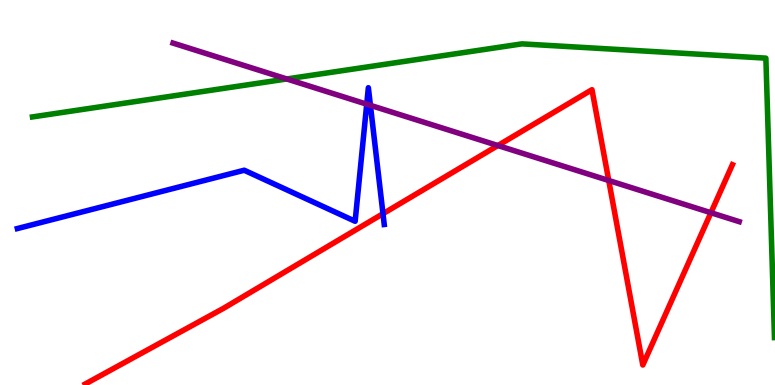[{'lines': ['blue', 'red'], 'intersections': [{'x': 4.94, 'y': 4.45}]}, {'lines': ['green', 'red'], 'intersections': []}, {'lines': ['purple', 'red'], 'intersections': [{'x': 6.42, 'y': 6.22}, {'x': 7.85, 'y': 5.31}, {'x': 9.17, 'y': 4.47}]}, {'lines': ['blue', 'green'], 'intersections': []}, {'lines': ['blue', 'purple'], 'intersections': [{'x': 4.73, 'y': 7.29}, {'x': 4.78, 'y': 7.26}]}, {'lines': ['green', 'purple'], 'intersections': [{'x': 3.7, 'y': 7.95}]}]